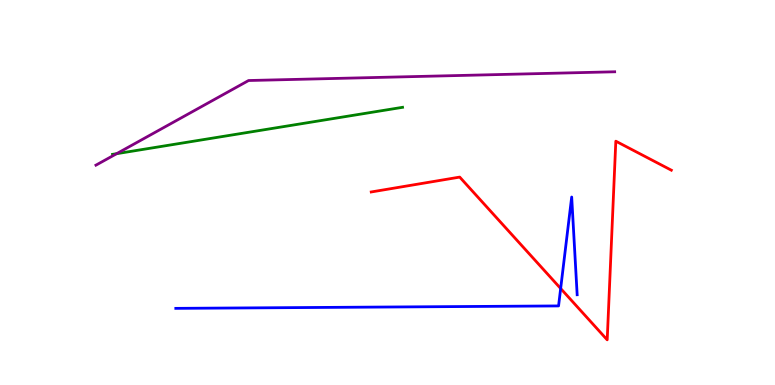[{'lines': ['blue', 'red'], 'intersections': [{'x': 7.23, 'y': 2.51}]}, {'lines': ['green', 'red'], 'intersections': []}, {'lines': ['purple', 'red'], 'intersections': []}, {'lines': ['blue', 'green'], 'intersections': []}, {'lines': ['blue', 'purple'], 'intersections': []}, {'lines': ['green', 'purple'], 'intersections': [{'x': 1.5, 'y': 6.01}]}]